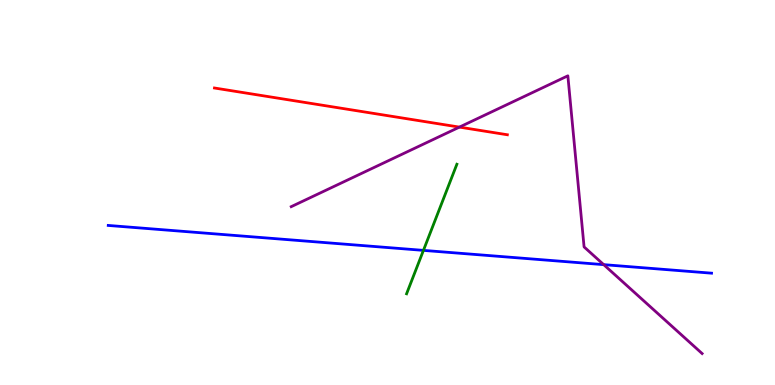[{'lines': ['blue', 'red'], 'intersections': []}, {'lines': ['green', 'red'], 'intersections': []}, {'lines': ['purple', 'red'], 'intersections': [{'x': 5.93, 'y': 6.7}]}, {'lines': ['blue', 'green'], 'intersections': [{'x': 5.46, 'y': 3.5}]}, {'lines': ['blue', 'purple'], 'intersections': [{'x': 7.79, 'y': 3.13}]}, {'lines': ['green', 'purple'], 'intersections': []}]